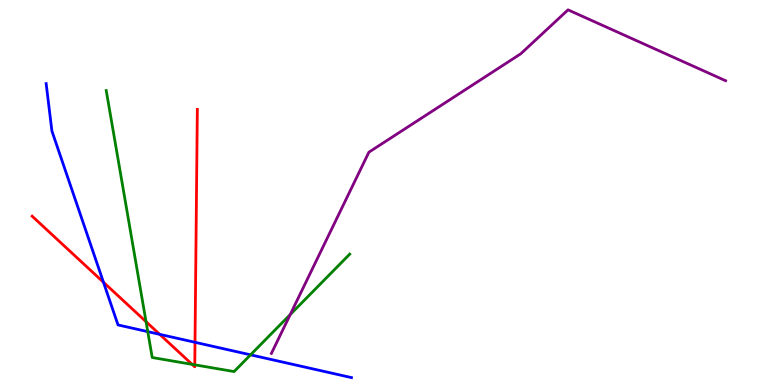[{'lines': ['blue', 'red'], 'intersections': [{'x': 1.34, 'y': 2.67}, {'x': 2.06, 'y': 1.32}, {'x': 2.52, 'y': 1.11}]}, {'lines': ['green', 'red'], 'intersections': [{'x': 1.88, 'y': 1.64}, {'x': 2.48, 'y': 0.536}, {'x': 2.51, 'y': 0.524}]}, {'lines': ['purple', 'red'], 'intersections': []}, {'lines': ['blue', 'green'], 'intersections': [{'x': 1.91, 'y': 1.39}, {'x': 3.23, 'y': 0.784}]}, {'lines': ['blue', 'purple'], 'intersections': []}, {'lines': ['green', 'purple'], 'intersections': [{'x': 3.74, 'y': 1.83}]}]